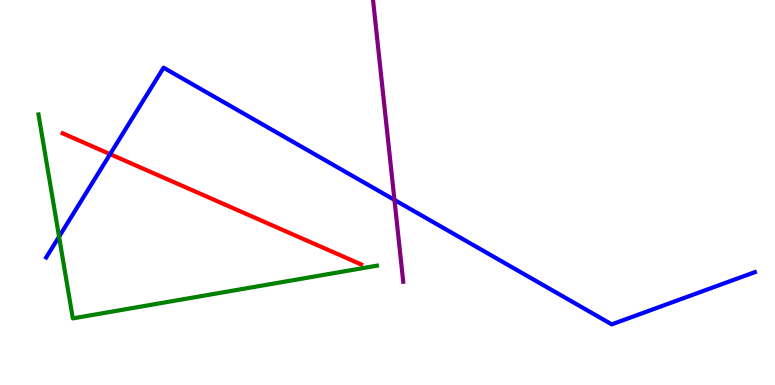[{'lines': ['blue', 'red'], 'intersections': [{'x': 1.42, 'y': 6.0}]}, {'lines': ['green', 'red'], 'intersections': []}, {'lines': ['purple', 'red'], 'intersections': []}, {'lines': ['blue', 'green'], 'intersections': [{'x': 0.762, 'y': 3.85}]}, {'lines': ['blue', 'purple'], 'intersections': [{'x': 5.09, 'y': 4.81}]}, {'lines': ['green', 'purple'], 'intersections': []}]